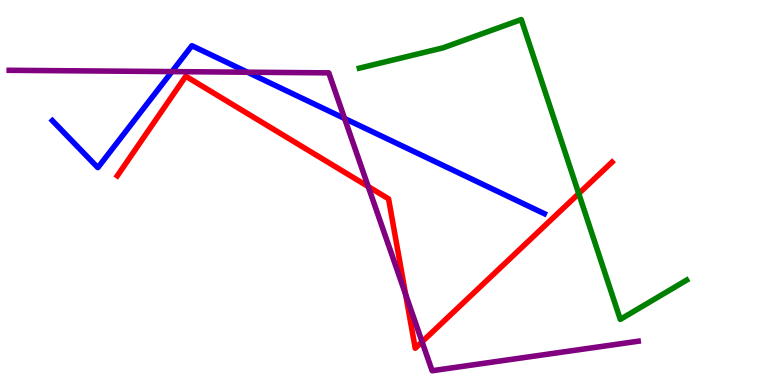[{'lines': ['blue', 'red'], 'intersections': []}, {'lines': ['green', 'red'], 'intersections': [{'x': 7.47, 'y': 4.97}]}, {'lines': ['purple', 'red'], 'intersections': [{'x': 4.75, 'y': 5.16}, {'x': 5.23, 'y': 2.35}, {'x': 5.45, 'y': 1.12}]}, {'lines': ['blue', 'green'], 'intersections': []}, {'lines': ['blue', 'purple'], 'intersections': [{'x': 2.22, 'y': 8.14}, {'x': 3.19, 'y': 8.12}, {'x': 4.45, 'y': 6.92}]}, {'lines': ['green', 'purple'], 'intersections': []}]